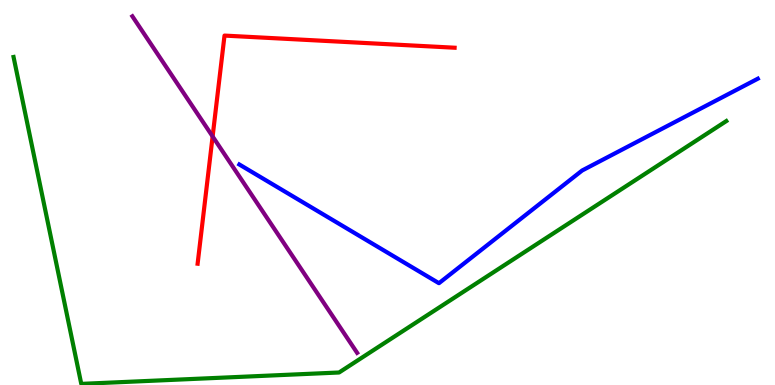[{'lines': ['blue', 'red'], 'intersections': []}, {'lines': ['green', 'red'], 'intersections': []}, {'lines': ['purple', 'red'], 'intersections': [{'x': 2.74, 'y': 6.46}]}, {'lines': ['blue', 'green'], 'intersections': []}, {'lines': ['blue', 'purple'], 'intersections': []}, {'lines': ['green', 'purple'], 'intersections': []}]